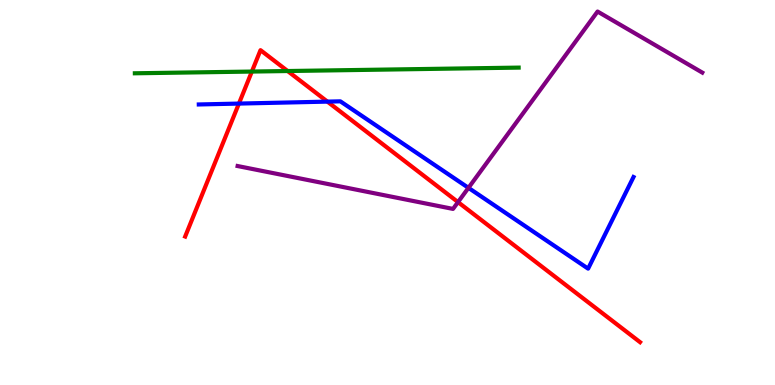[{'lines': ['blue', 'red'], 'intersections': [{'x': 3.08, 'y': 7.31}, {'x': 4.22, 'y': 7.36}]}, {'lines': ['green', 'red'], 'intersections': [{'x': 3.25, 'y': 8.14}, {'x': 3.71, 'y': 8.16}]}, {'lines': ['purple', 'red'], 'intersections': [{'x': 5.91, 'y': 4.75}]}, {'lines': ['blue', 'green'], 'intersections': []}, {'lines': ['blue', 'purple'], 'intersections': [{'x': 6.04, 'y': 5.12}]}, {'lines': ['green', 'purple'], 'intersections': []}]